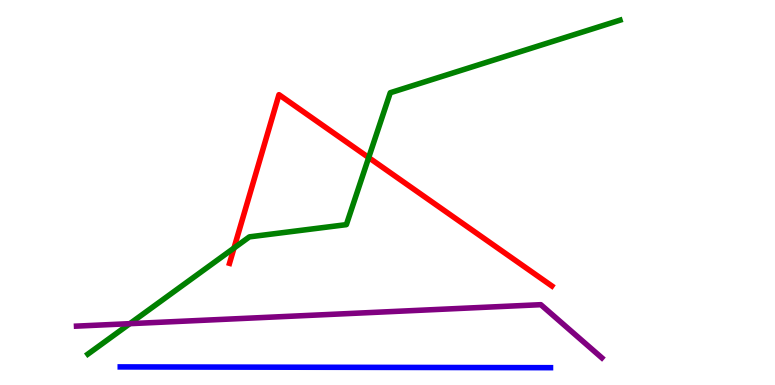[{'lines': ['blue', 'red'], 'intersections': []}, {'lines': ['green', 'red'], 'intersections': [{'x': 3.02, 'y': 3.56}, {'x': 4.76, 'y': 5.91}]}, {'lines': ['purple', 'red'], 'intersections': []}, {'lines': ['blue', 'green'], 'intersections': []}, {'lines': ['blue', 'purple'], 'intersections': []}, {'lines': ['green', 'purple'], 'intersections': [{'x': 1.68, 'y': 1.59}]}]